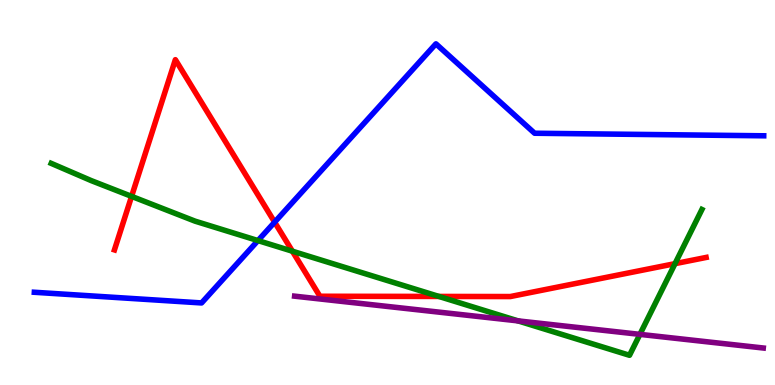[{'lines': ['blue', 'red'], 'intersections': [{'x': 3.54, 'y': 4.23}]}, {'lines': ['green', 'red'], 'intersections': [{'x': 1.7, 'y': 4.9}, {'x': 3.77, 'y': 3.48}, {'x': 5.66, 'y': 2.3}, {'x': 8.71, 'y': 3.15}]}, {'lines': ['purple', 'red'], 'intersections': []}, {'lines': ['blue', 'green'], 'intersections': [{'x': 3.33, 'y': 3.75}]}, {'lines': ['blue', 'purple'], 'intersections': []}, {'lines': ['green', 'purple'], 'intersections': [{'x': 6.68, 'y': 1.67}, {'x': 8.26, 'y': 1.32}]}]